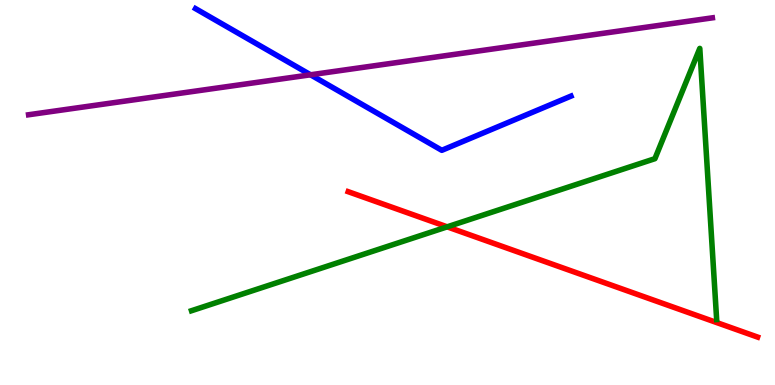[{'lines': ['blue', 'red'], 'intersections': []}, {'lines': ['green', 'red'], 'intersections': [{'x': 5.77, 'y': 4.11}]}, {'lines': ['purple', 'red'], 'intersections': []}, {'lines': ['blue', 'green'], 'intersections': []}, {'lines': ['blue', 'purple'], 'intersections': [{'x': 4.01, 'y': 8.06}]}, {'lines': ['green', 'purple'], 'intersections': []}]